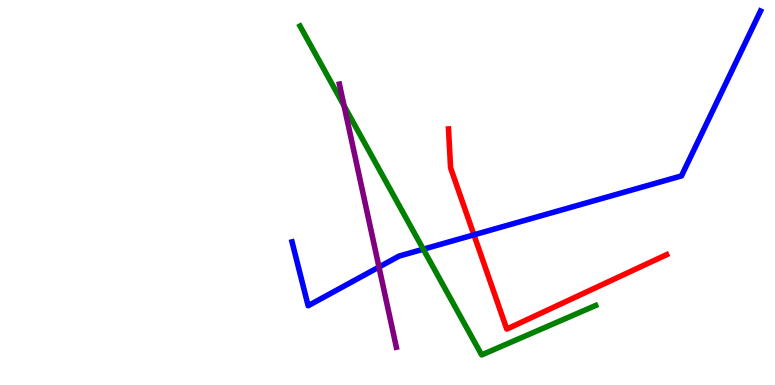[{'lines': ['blue', 'red'], 'intersections': [{'x': 6.12, 'y': 3.9}]}, {'lines': ['green', 'red'], 'intersections': []}, {'lines': ['purple', 'red'], 'intersections': []}, {'lines': ['blue', 'green'], 'intersections': [{'x': 5.46, 'y': 3.53}]}, {'lines': ['blue', 'purple'], 'intersections': [{'x': 4.89, 'y': 3.06}]}, {'lines': ['green', 'purple'], 'intersections': [{'x': 4.44, 'y': 7.25}]}]